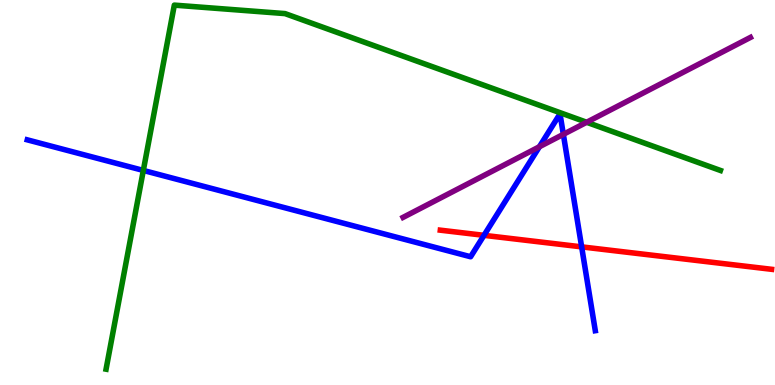[{'lines': ['blue', 'red'], 'intersections': [{'x': 6.25, 'y': 3.89}, {'x': 7.51, 'y': 3.59}]}, {'lines': ['green', 'red'], 'intersections': []}, {'lines': ['purple', 'red'], 'intersections': []}, {'lines': ['blue', 'green'], 'intersections': [{'x': 1.85, 'y': 5.57}]}, {'lines': ['blue', 'purple'], 'intersections': [{'x': 6.96, 'y': 6.19}, {'x': 7.27, 'y': 6.51}]}, {'lines': ['green', 'purple'], 'intersections': [{'x': 7.57, 'y': 6.82}]}]